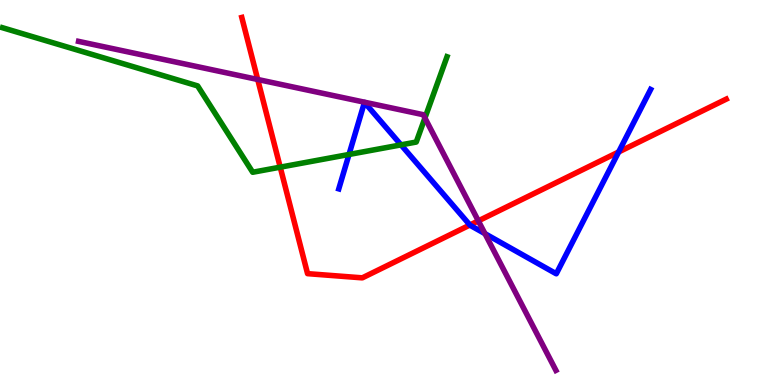[{'lines': ['blue', 'red'], 'intersections': [{'x': 6.06, 'y': 4.16}, {'x': 7.98, 'y': 6.05}]}, {'lines': ['green', 'red'], 'intersections': [{'x': 3.62, 'y': 5.66}]}, {'lines': ['purple', 'red'], 'intersections': [{'x': 3.33, 'y': 7.94}, {'x': 6.17, 'y': 4.26}]}, {'lines': ['blue', 'green'], 'intersections': [{'x': 4.5, 'y': 5.99}, {'x': 5.17, 'y': 6.24}]}, {'lines': ['blue', 'purple'], 'intersections': [{'x': 6.26, 'y': 3.93}]}, {'lines': ['green', 'purple'], 'intersections': [{'x': 5.48, 'y': 6.94}]}]